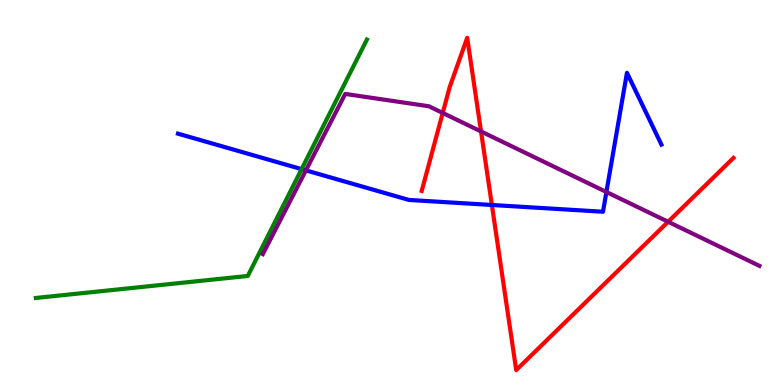[{'lines': ['blue', 'red'], 'intersections': [{'x': 6.35, 'y': 4.68}]}, {'lines': ['green', 'red'], 'intersections': []}, {'lines': ['purple', 'red'], 'intersections': [{'x': 5.71, 'y': 7.07}, {'x': 6.21, 'y': 6.59}, {'x': 8.62, 'y': 4.24}]}, {'lines': ['blue', 'green'], 'intersections': [{'x': 3.89, 'y': 5.61}]}, {'lines': ['blue', 'purple'], 'intersections': [{'x': 3.95, 'y': 5.57}, {'x': 7.82, 'y': 5.01}]}, {'lines': ['green', 'purple'], 'intersections': []}]